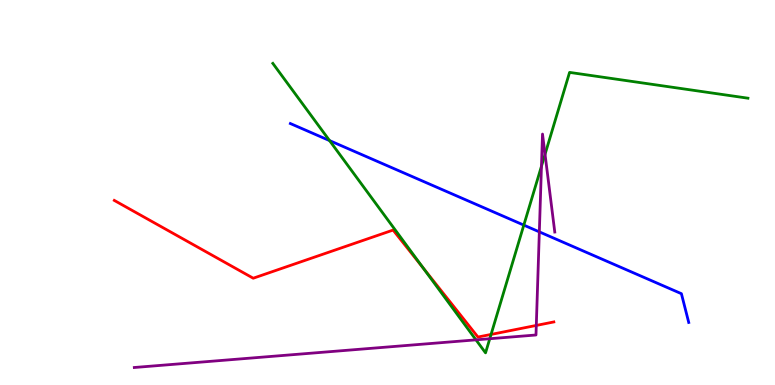[{'lines': ['blue', 'red'], 'intersections': []}, {'lines': ['green', 'red'], 'intersections': [{'x': 5.46, 'y': 3.04}, {'x': 6.34, 'y': 1.31}]}, {'lines': ['purple', 'red'], 'intersections': [{'x': 6.92, 'y': 1.55}]}, {'lines': ['blue', 'green'], 'intersections': [{'x': 4.25, 'y': 6.35}, {'x': 6.76, 'y': 4.15}]}, {'lines': ['blue', 'purple'], 'intersections': [{'x': 6.96, 'y': 3.98}]}, {'lines': ['green', 'purple'], 'intersections': [{'x': 6.14, 'y': 1.17}, {'x': 6.32, 'y': 1.2}, {'x': 6.99, 'y': 5.68}, {'x': 7.03, 'y': 5.99}]}]